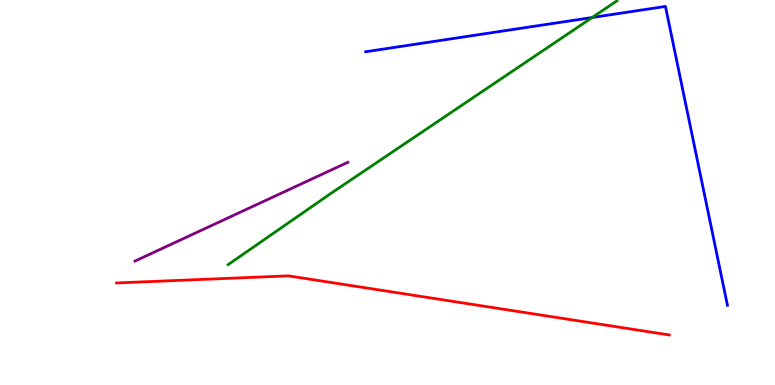[{'lines': ['blue', 'red'], 'intersections': []}, {'lines': ['green', 'red'], 'intersections': []}, {'lines': ['purple', 'red'], 'intersections': []}, {'lines': ['blue', 'green'], 'intersections': [{'x': 7.64, 'y': 9.55}]}, {'lines': ['blue', 'purple'], 'intersections': []}, {'lines': ['green', 'purple'], 'intersections': []}]